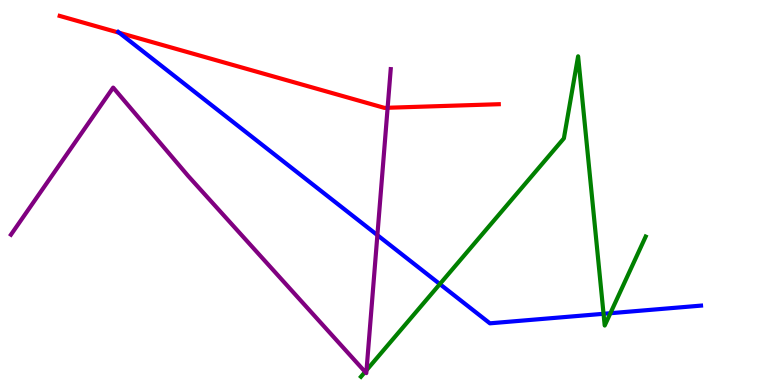[{'lines': ['blue', 'red'], 'intersections': [{'x': 1.54, 'y': 9.15}]}, {'lines': ['green', 'red'], 'intersections': []}, {'lines': ['purple', 'red'], 'intersections': [{'x': 5.0, 'y': 7.2}]}, {'lines': ['blue', 'green'], 'intersections': [{'x': 5.68, 'y': 2.62}, {'x': 7.79, 'y': 1.85}, {'x': 7.88, 'y': 1.86}]}, {'lines': ['blue', 'purple'], 'intersections': [{'x': 4.87, 'y': 3.89}]}, {'lines': ['green', 'purple'], 'intersections': [{'x': 4.71, 'y': 0.342}, {'x': 4.73, 'y': 0.384}]}]